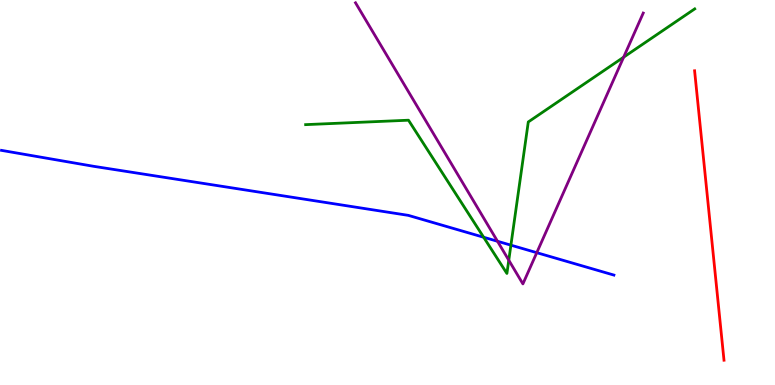[{'lines': ['blue', 'red'], 'intersections': []}, {'lines': ['green', 'red'], 'intersections': []}, {'lines': ['purple', 'red'], 'intersections': []}, {'lines': ['blue', 'green'], 'intersections': [{'x': 6.24, 'y': 3.84}, {'x': 6.59, 'y': 3.63}]}, {'lines': ['blue', 'purple'], 'intersections': [{'x': 6.42, 'y': 3.73}, {'x': 6.93, 'y': 3.44}]}, {'lines': ['green', 'purple'], 'intersections': [{'x': 6.56, 'y': 3.24}, {'x': 8.05, 'y': 8.51}]}]